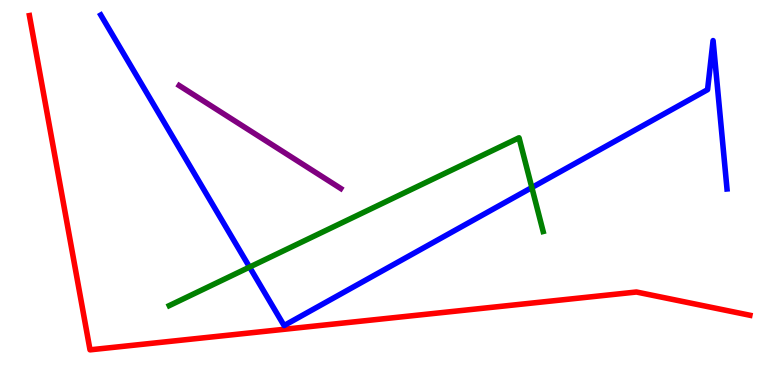[{'lines': ['blue', 'red'], 'intersections': []}, {'lines': ['green', 'red'], 'intersections': []}, {'lines': ['purple', 'red'], 'intersections': []}, {'lines': ['blue', 'green'], 'intersections': [{'x': 3.22, 'y': 3.06}, {'x': 6.86, 'y': 5.13}]}, {'lines': ['blue', 'purple'], 'intersections': []}, {'lines': ['green', 'purple'], 'intersections': []}]